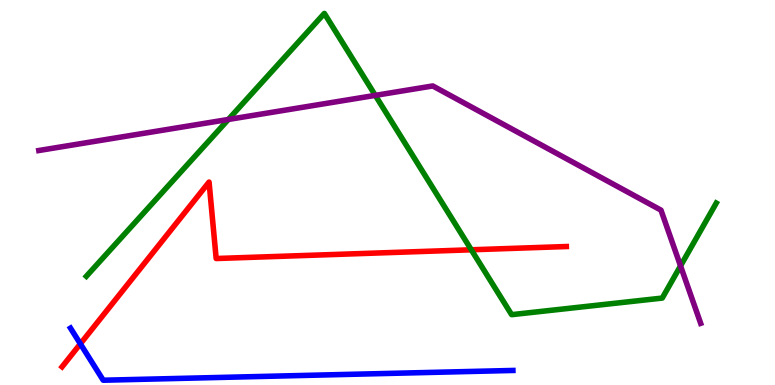[{'lines': ['blue', 'red'], 'intersections': [{'x': 1.04, 'y': 1.07}]}, {'lines': ['green', 'red'], 'intersections': [{'x': 6.08, 'y': 3.51}]}, {'lines': ['purple', 'red'], 'intersections': []}, {'lines': ['blue', 'green'], 'intersections': []}, {'lines': ['blue', 'purple'], 'intersections': []}, {'lines': ['green', 'purple'], 'intersections': [{'x': 2.95, 'y': 6.9}, {'x': 4.84, 'y': 7.52}, {'x': 8.78, 'y': 3.09}]}]